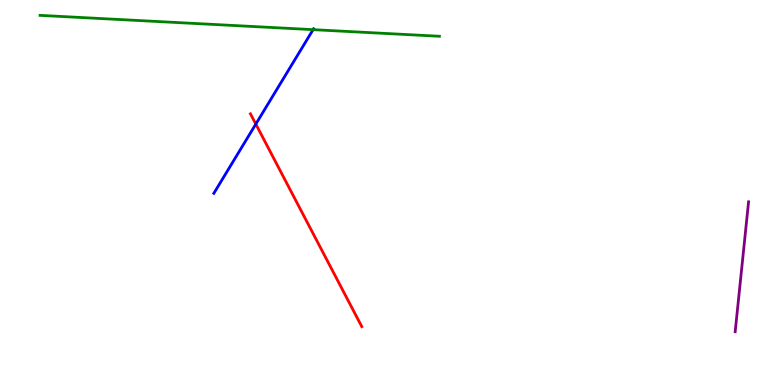[{'lines': ['blue', 'red'], 'intersections': [{'x': 3.3, 'y': 6.78}]}, {'lines': ['green', 'red'], 'intersections': []}, {'lines': ['purple', 'red'], 'intersections': []}, {'lines': ['blue', 'green'], 'intersections': [{'x': 4.04, 'y': 9.23}]}, {'lines': ['blue', 'purple'], 'intersections': []}, {'lines': ['green', 'purple'], 'intersections': []}]